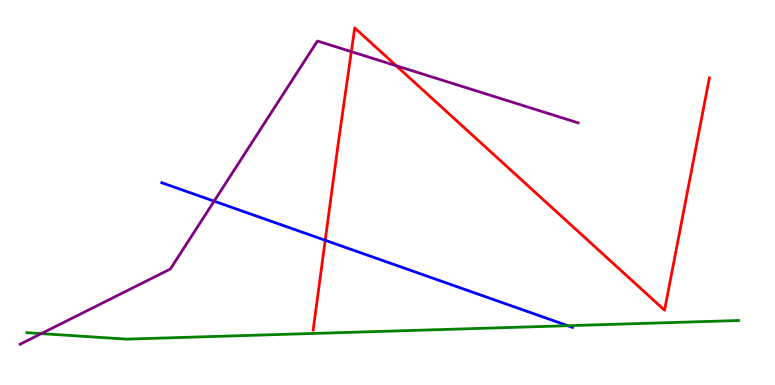[{'lines': ['blue', 'red'], 'intersections': [{'x': 4.2, 'y': 3.76}]}, {'lines': ['green', 'red'], 'intersections': []}, {'lines': ['purple', 'red'], 'intersections': [{'x': 4.53, 'y': 8.66}, {'x': 5.11, 'y': 8.29}]}, {'lines': ['blue', 'green'], 'intersections': [{'x': 7.33, 'y': 1.54}]}, {'lines': ['blue', 'purple'], 'intersections': [{'x': 2.76, 'y': 4.78}]}, {'lines': ['green', 'purple'], 'intersections': [{'x': 0.533, 'y': 1.33}]}]